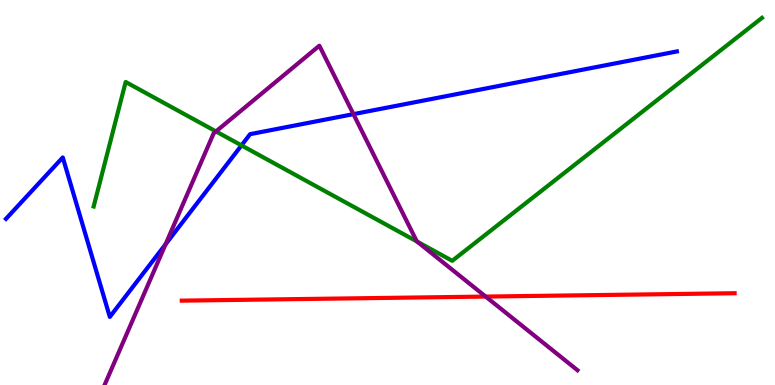[{'lines': ['blue', 'red'], 'intersections': []}, {'lines': ['green', 'red'], 'intersections': []}, {'lines': ['purple', 'red'], 'intersections': [{'x': 6.27, 'y': 2.3}]}, {'lines': ['blue', 'green'], 'intersections': [{'x': 3.12, 'y': 6.22}]}, {'lines': ['blue', 'purple'], 'intersections': [{'x': 2.14, 'y': 3.65}, {'x': 4.56, 'y': 7.04}]}, {'lines': ['green', 'purple'], 'intersections': [{'x': 2.79, 'y': 6.59}, {'x': 5.38, 'y': 3.72}]}]